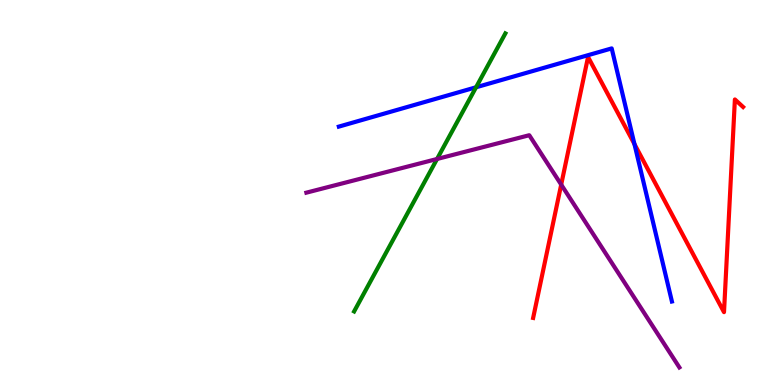[{'lines': ['blue', 'red'], 'intersections': [{'x': 8.19, 'y': 6.26}]}, {'lines': ['green', 'red'], 'intersections': []}, {'lines': ['purple', 'red'], 'intersections': [{'x': 7.24, 'y': 5.2}]}, {'lines': ['blue', 'green'], 'intersections': [{'x': 6.14, 'y': 7.73}]}, {'lines': ['blue', 'purple'], 'intersections': []}, {'lines': ['green', 'purple'], 'intersections': [{'x': 5.64, 'y': 5.87}]}]